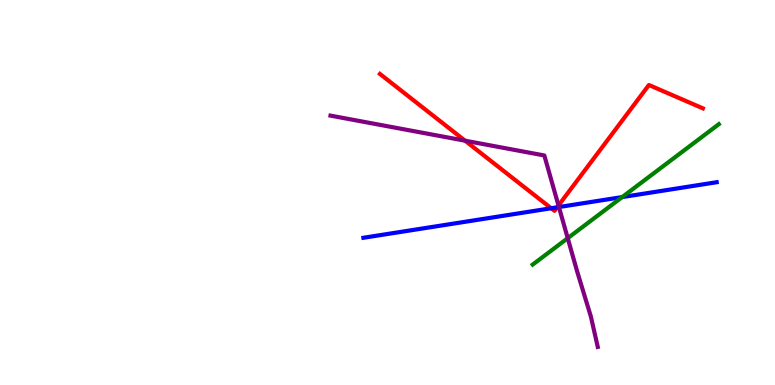[{'lines': ['blue', 'red'], 'intersections': [{'x': 7.11, 'y': 4.59}, {'x': 7.19, 'y': 4.61}]}, {'lines': ['green', 'red'], 'intersections': []}, {'lines': ['purple', 'red'], 'intersections': [{'x': 6.0, 'y': 6.35}, {'x': 7.21, 'y': 4.66}]}, {'lines': ['blue', 'green'], 'intersections': [{'x': 8.03, 'y': 4.88}]}, {'lines': ['blue', 'purple'], 'intersections': [{'x': 7.21, 'y': 4.62}]}, {'lines': ['green', 'purple'], 'intersections': [{'x': 7.33, 'y': 3.81}]}]